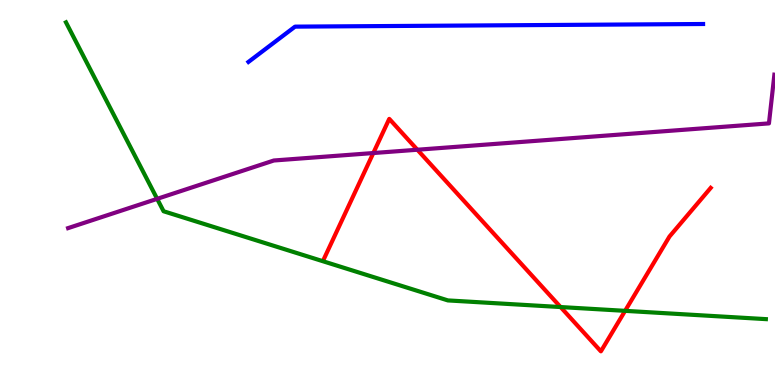[{'lines': ['blue', 'red'], 'intersections': []}, {'lines': ['green', 'red'], 'intersections': [{'x': 7.23, 'y': 2.02}, {'x': 8.07, 'y': 1.93}]}, {'lines': ['purple', 'red'], 'intersections': [{'x': 4.82, 'y': 6.02}, {'x': 5.39, 'y': 6.11}]}, {'lines': ['blue', 'green'], 'intersections': []}, {'lines': ['blue', 'purple'], 'intersections': []}, {'lines': ['green', 'purple'], 'intersections': [{'x': 2.03, 'y': 4.84}]}]